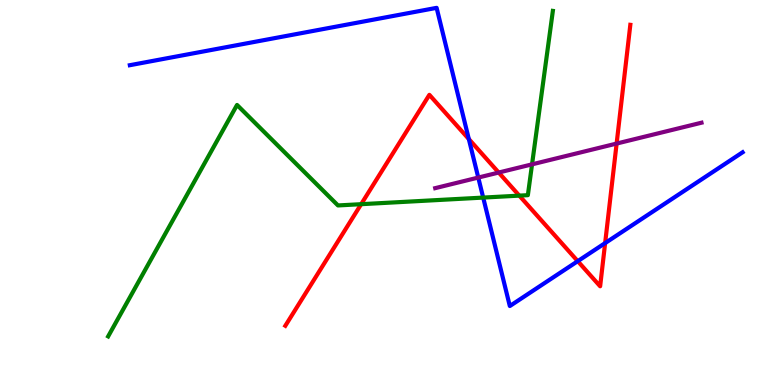[{'lines': ['blue', 'red'], 'intersections': [{'x': 6.05, 'y': 6.39}, {'x': 7.45, 'y': 3.22}, {'x': 7.81, 'y': 3.69}]}, {'lines': ['green', 'red'], 'intersections': [{'x': 4.66, 'y': 4.7}, {'x': 6.7, 'y': 4.92}]}, {'lines': ['purple', 'red'], 'intersections': [{'x': 6.43, 'y': 5.52}, {'x': 7.96, 'y': 6.27}]}, {'lines': ['blue', 'green'], 'intersections': [{'x': 6.23, 'y': 4.87}]}, {'lines': ['blue', 'purple'], 'intersections': [{'x': 6.17, 'y': 5.39}]}, {'lines': ['green', 'purple'], 'intersections': [{'x': 6.87, 'y': 5.73}]}]